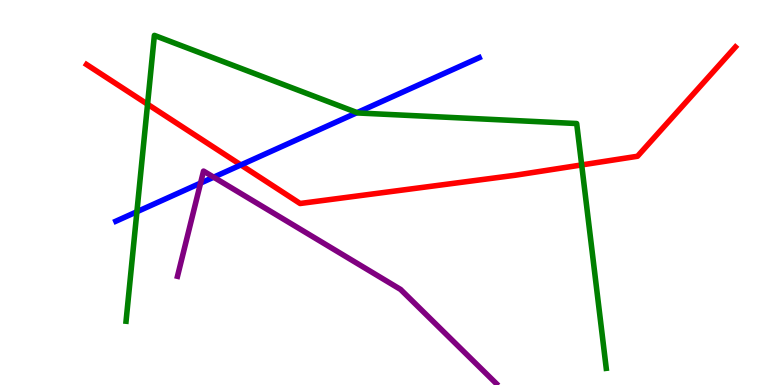[{'lines': ['blue', 'red'], 'intersections': [{'x': 3.11, 'y': 5.72}]}, {'lines': ['green', 'red'], 'intersections': [{'x': 1.9, 'y': 7.29}, {'x': 7.51, 'y': 5.72}]}, {'lines': ['purple', 'red'], 'intersections': []}, {'lines': ['blue', 'green'], 'intersections': [{'x': 1.77, 'y': 4.5}, {'x': 4.61, 'y': 7.07}]}, {'lines': ['blue', 'purple'], 'intersections': [{'x': 2.59, 'y': 5.24}, {'x': 2.76, 'y': 5.4}]}, {'lines': ['green', 'purple'], 'intersections': []}]